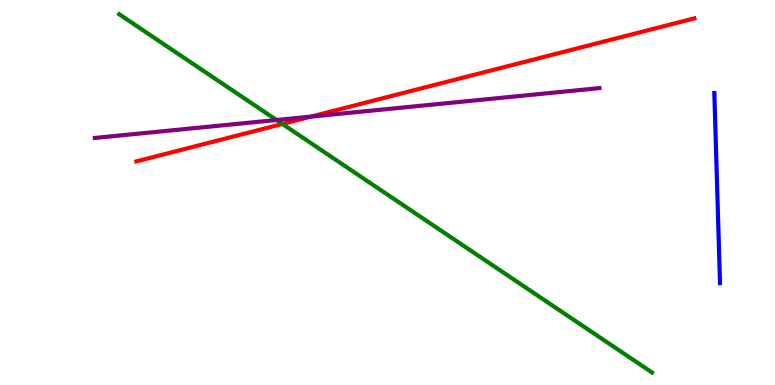[{'lines': ['blue', 'red'], 'intersections': []}, {'lines': ['green', 'red'], 'intersections': [{'x': 3.64, 'y': 6.78}]}, {'lines': ['purple', 'red'], 'intersections': [{'x': 4.01, 'y': 6.97}]}, {'lines': ['blue', 'green'], 'intersections': []}, {'lines': ['blue', 'purple'], 'intersections': []}, {'lines': ['green', 'purple'], 'intersections': [{'x': 3.57, 'y': 6.88}]}]